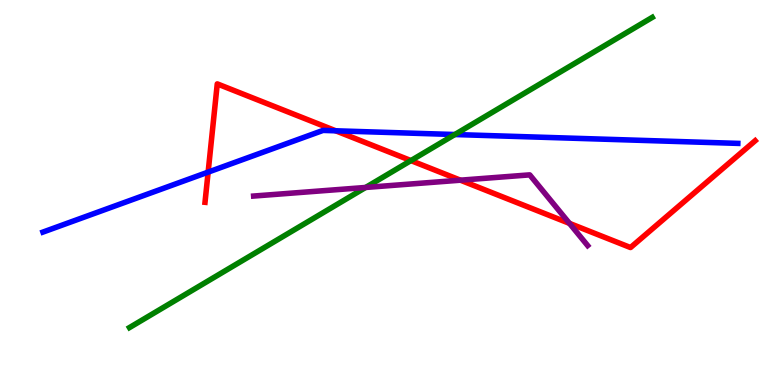[{'lines': ['blue', 'red'], 'intersections': [{'x': 2.69, 'y': 5.53}, {'x': 4.33, 'y': 6.6}]}, {'lines': ['green', 'red'], 'intersections': [{'x': 5.3, 'y': 5.83}]}, {'lines': ['purple', 'red'], 'intersections': [{'x': 5.94, 'y': 5.32}, {'x': 7.35, 'y': 4.2}]}, {'lines': ['blue', 'green'], 'intersections': [{'x': 5.87, 'y': 6.51}]}, {'lines': ['blue', 'purple'], 'intersections': []}, {'lines': ['green', 'purple'], 'intersections': [{'x': 4.72, 'y': 5.13}]}]